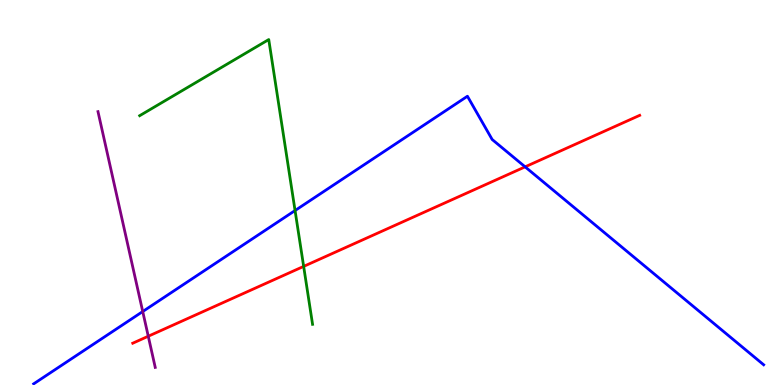[{'lines': ['blue', 'red'], 'intersections': [{'x': 6.78, 'y': 5.67}]}, {'lines': ['green', 'red'], 'intersections': [{'x': 3.92, 'y': 3.08}]}, {'lines': ['purple', 'red'], 'intersections': [{'x': 1.91, 'y': 1.27}]}, {'lines': ['blue', 'green'], 'intersections': [{'x': 3.81, 'y': 4.53}]}, {'lines': ['blue', 'purple'], 'intersections': [{'x': 1.84, 'y': 1.91}]}, {'lines': ['green', 'purple'], 'intersections': []}]